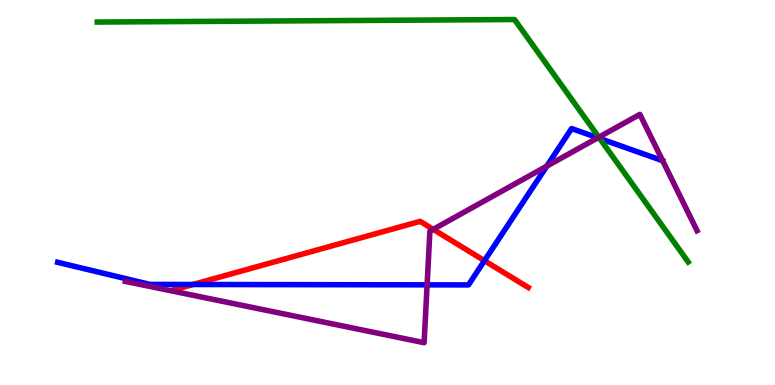[{'lines': ['blue', 'red'], 'intersections': [{'x': 2.49, 'y': 2.61}, {'x': 6.25, 'y': 3.23}]}, {'lines': ['green', 'red'], 'intersections': []}, {'lines': ['purple', 'red'], 'intersections': [{'x': 5.59, 'y': 4.04}]}, {'lines': ['blue', 'green'], 'intersections': [{'x': 7.74, 'y': 6.4}]}, {'lines': ['blue', 'purple'], 'intersections': [{'x': 5.51, 'y': 2.6}, {'x': 7.06, 'y': 5.68}, {'x': 7.71, 'y': 6.42}]}, {'lines': ['green', 'purple'], 'intersections': [{'x': 7.73, 'y': 6.44}]}]